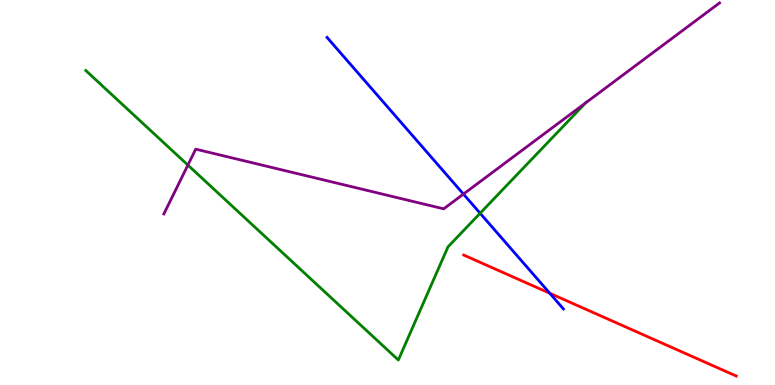[{'lines': ['blue', 'red'], 'intersections': [{'x': 7.09, 'y': 2.38}]}, {'lines': ['green', 'red'], 'intersections': []}, {'lines': ['purple', 'red'], 'intersections': []}, {'lines': ['blue', 'green'], 'intersections': [{'x': 6.2, 'y': 4.46}]}, {'lines': ['blue', 'purple'], 'intersections': [{'x': 5.98, 'y': 4.96}]}, {'lines': ['green', 'purple'], 'intersections': [{'x': 2.42, 'y': 5.71}, {'x': 7.56, 'y': 7.33}]}]